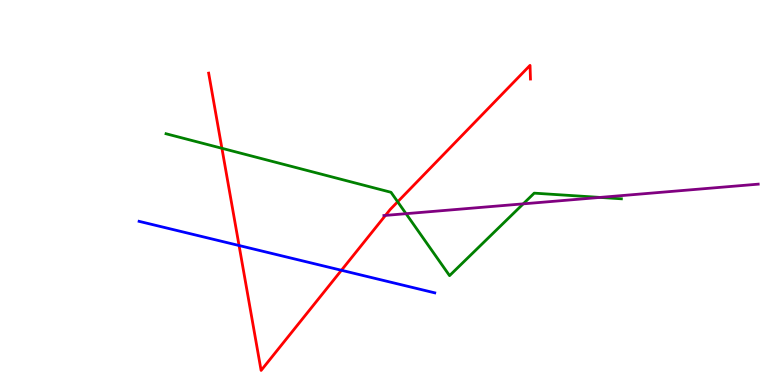[{'lines': ['blue', 'red'], 'intersections': [{'x': 3.08, 'y': 3.62}, {'x': 4.41, 'y': 2.98}]}, {'lines': ['green', 'red'], 'intersections': [{'x': 2.86, 'y': 6.15}, {'x': 5.13, 'y': 4.76}]}, {'lines': ['purple', 'red'], 'intersections': [{'x': 4.97, 'y': 4.41}]}, {'lines': ['blue', 'green'], 'intersections': []}, {'lines': ['blue', 'purple'], 'intersections': []}, {'lines': ['green', 'purple'], 'intersections': [{'x': 5.24, 'y': 4.45}, {'x': 6.75, 'y': 4.71}, {'x': 7.74, 'y': 4.87}]}]